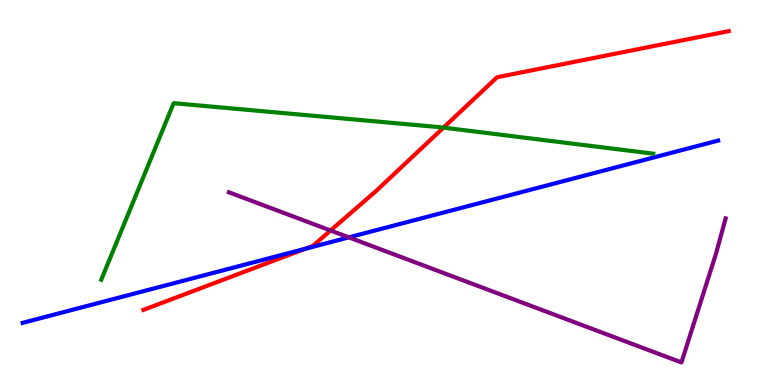[{'lines': ['blue', 'red'], 'intersections': [{'x': 3.94, 'y': 3.54}]}, {'lines': ['green', 'red'], 'intersections': [{'x': 5.72, 'y': 6.69}]}, {'lines': ['purple', 'red'], 'intersections': [{'x': 4.27, 'y': 4.01}]}, {'lines': ['blue', 'green'], 'intersections': []}, {'lines': ['blue', 'purple'], 'intersections': [{'x': 4.5, 'y': 3.83}]}, {'lines': ['green', 'purple'], 'intersections': []}]